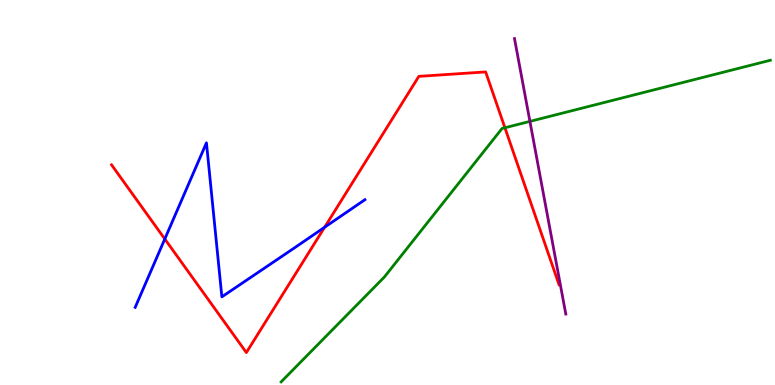[{'lines': ['blue', 'red'], 'intersections': [{'x': 2.13, 'y': 3.79}, {'x': 4.19, 'y': 4.1}]}, {'lines': ['green', 'red'], 'intersections': [{'x': 6.51, 'y': 6.68}]}, {'lines': ['purple', 'red'], 'intersections': []}, {'lines': ['blue', 'green'], 'intersections': []}, {'lines': ['blue', 'purple'], 'intersections': []}, {'lines': ['green', 'purple'], 'intersections': [{'x': 6.84, 'y': 6.85}]}]